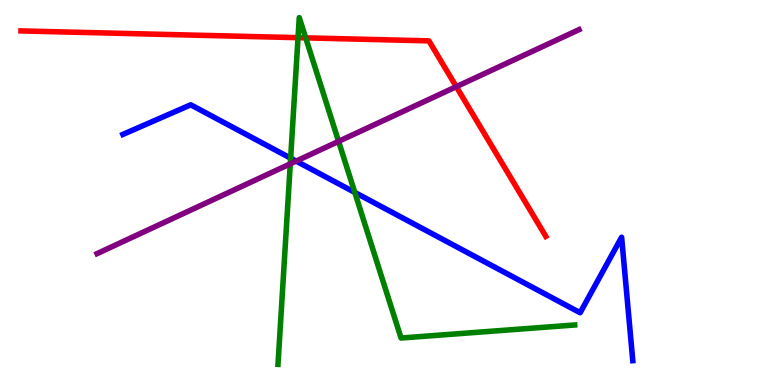[{'lines': ['blue', 'red'], 'intersections': []}, {'lines': ['green', 'red'], 'intersections': [{'x': 3.85, 'y': 9.02}, {'x': 3.94, 'y': 9.02}]}, {'lines': ['purple', 'red'], 'intersections': [{'x': 5.89, 'y': 7.75}]}, {'lines': ['blue', 'green'], 'intersections': [{'x': 3.75, 'y': 5.89}, {'x': 4.58, 'y': 5.0}]}, {'lines': ['blue', 'purple'], 'intersections': [{'x': 3.82, 'y': 5.82}]}, {'lines': ['green', 'purple'], 'intersections': [{'x': 3.75, 'y': 5.74}, {'x': 4.37, 'y': 6.33}]}]